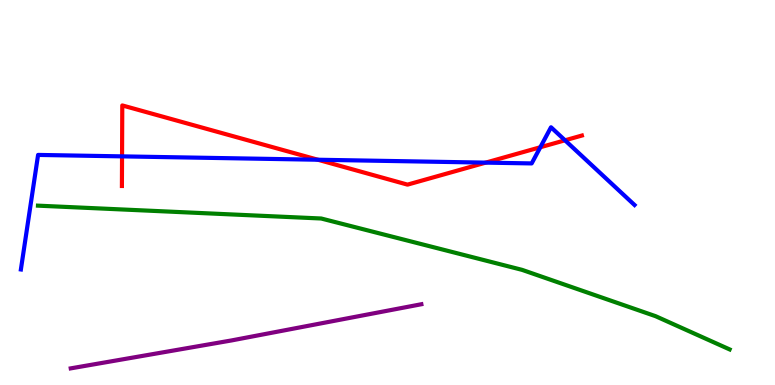[{'lines': ['blue', 'red'], 'intersections': [{'x': 1.57, 'y': 5.94}, {'x': 4.1, 'y': 5.85}, {'x': 6.27, 'y': 5.78}, {'x': 6.97, 'y': 6.18}, {'x': 7.29, 'y': 6.36}]}, {'lines': ['green', 'red'], 'intersections': []}, {'lines': ['purple', 'red'], 'intersections': []}, {'lines': ['blue', 'green'], 'intersections': []}, {'lines': ['blue', 'purple'], 'intersections': []}, {'lines': ['green', 'purple'], 'intersections': []}]